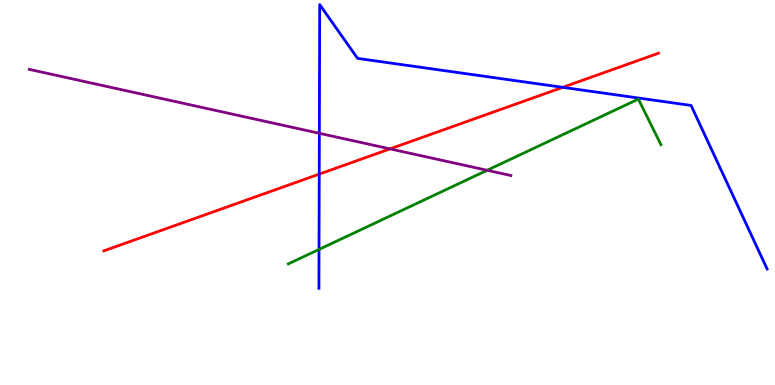[{'lines': ['blue', 'red'], 'intersections': [{'x': 4.12, 'y': 5.48}, {'x': 7.26, 'y': 7.73}]}, {'lines': ['green', 'red'], 'intersections': []}, {'lines': ['purple', 'red'], 'intersections': [{'x': 5.03, 'y': 6.13}]}, {'lines': ['blue', 'green'], 'intersections': [{'x': 4.12, 'y': 3.52}]}, {'lines': ['blue', 'purple'], 'intersections': [{'x': 4.12, 'y': 6.54}]}, {'lines': ['green', 'purple'], 'intersections': [{'x': 6.29, 'y': 5.58}]}]